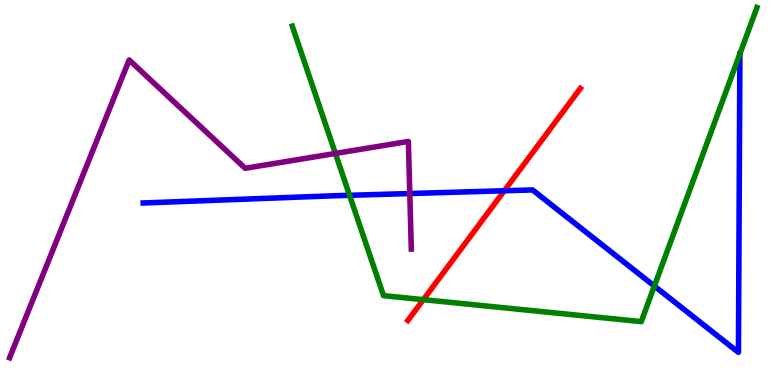[{'lines': ['blue', 'red'], 'intersections': [{'x': 6.51, 'y': 5.05}]}, {'lines': ['green', 'red'], 'intersections': [{'x': 5.46, 'y': 2.22}]}, {'lines': ['purple', 'red'], 'intersections': []}, {'lines': ['blue', 'green'], 'intersections': [{'x': 4.51, 'y': 4.93}, {'x': 8.44, 'y': 2.57}]}, {'lines': ['blue', 'purple'], 'intersections': [{'x': 5.29, 'y': 4.97}]}, {'lines': ['green', 'purple'], 'intersections': [{'x': 4.33, 'y': 6.01}]}]